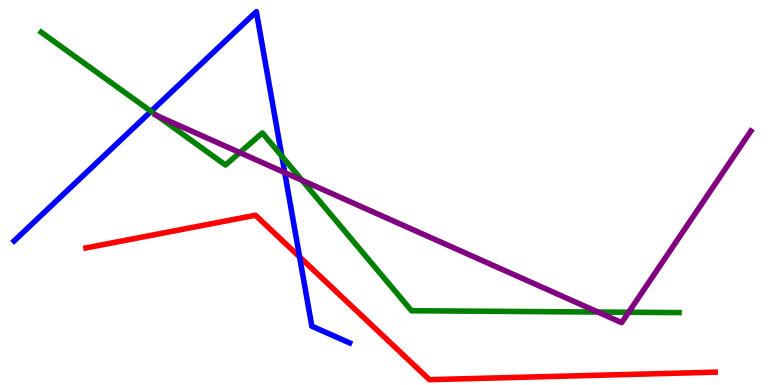[{'lines': ['blue', 'red'], 'intersections': [{'x': 3.87, 'y': 3.33}]}, {'lines': ['green', 'red'], 'intersections': []}, {'lines': ['purple', 'red'], 'intersections': []}, {'lines': ['blue', 'green'], 'intersections': [{'x': 1.95, 'y': 7.11}, {'x': 3.64, 'y': 5.94}]}, {'lines': ['blue', 'purple'], 'intersections': [{'x': 3.67, 'y': 5.52}]}, {'lines': ['green', 'purple'], 'intersections': [{'x': 2.03, 'y': 6.99}, {'x': 3.09, 'y': 6.04}, {'x': 3.9, 'y': 5.32}, {'x': 7.71, 'y': 1.89}, {'x': 8.11, 'y': 1.89}]}]